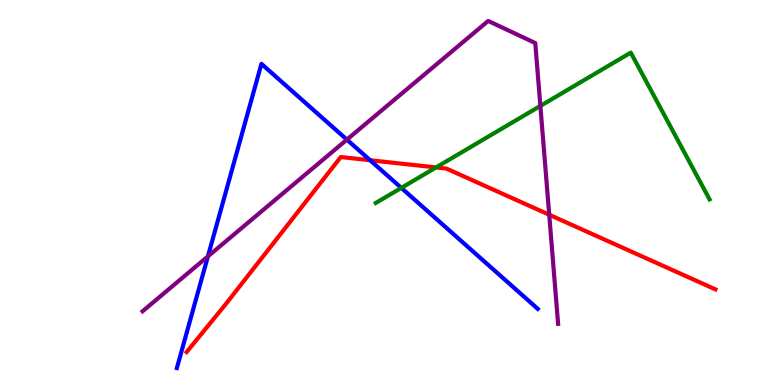[{'lines': ['blue', 'red'], 'intersections': [{'x': 4.78, 'y': 5.84}]}, {'lines': ['green', 'red'], 'intersections': [{'x': 5.63, 'y': 5.65}]}, {'lines': ['purple', 'red'], 'intersections': [{'x': 7.09, 'y': 4.42}]}, {'lines': ['blue', 'green'], 'intersections': [{'x': 5.18, 'y': 5.12}]}, {'lines': ['blue', 'purple'], 'intersections': [{'x': 2.68, 'y': 3.34}, {'x': 4.48, 'y': 6.37}]}, {'lines': ['green', 'purple'], 'intersections': [{'x': 6.97, 'y': 7.25}]}]